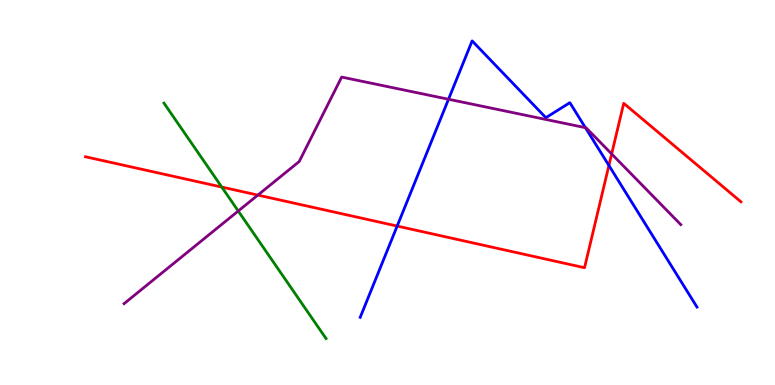[{'lines': ['blue', 'red'], 'intersections': [{'x': 5.12, 'y': 4.13}, {'x': 7.86, 'y': 5.7}]}, {'lines': ['green', 'red'], 'intersections': [{'x': 2.86, 'y': 5.14}]}, {'lines': ['purple', 'red'], 'intersections': [{'x': 3.33, 'y': 4.93}, {'x': 7.89, 'y': 6.0}]}, {'lines': ['blue', 'green'], 'intersections': []}, {'lines': ['blue', 'purple'], 'intersections': [{'x': 5.79, 'y': 7.42}, {'x': 7.55, 'y': 6.68}]}, {'lines': ['green', 'purple'], 'intersections': [{'x': 3.07, 'y': 4.52}]}]